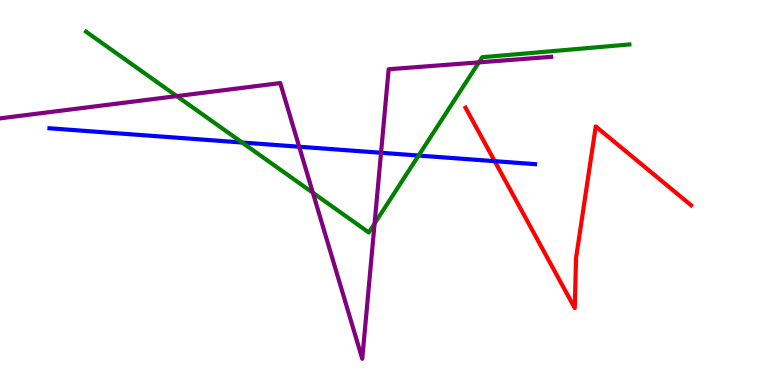[{'lines': ['blue', 'red'], 'intersections': [{'x': 6.38, 'y': 5.81}]}, {'lines': ['green', 'red'], 'intersections': []}, {'lines': ['purple', 'red'], 'intersections': []}, {'lines': ['blue', 'green'], 'intersections': [{'x': 3.12, 'y': 6.3}, {'x': 5.4, 'y': 5.96}]}, {'lines': ['blue', 'purple'], 'intersections': [{'x': 3.86, 'y': 6.19}, {'x': 4.92, 'y': 6.03}]}, {'lines': ['green', 'purple'], 'intersections': [{'x': 2.28, 'y': 7.5}, {'x': 4.04, 'y': 4.99}, {'x': 4.83, 'y': 4.19}, {'x': 6.18, 'y': 8.38}]}]